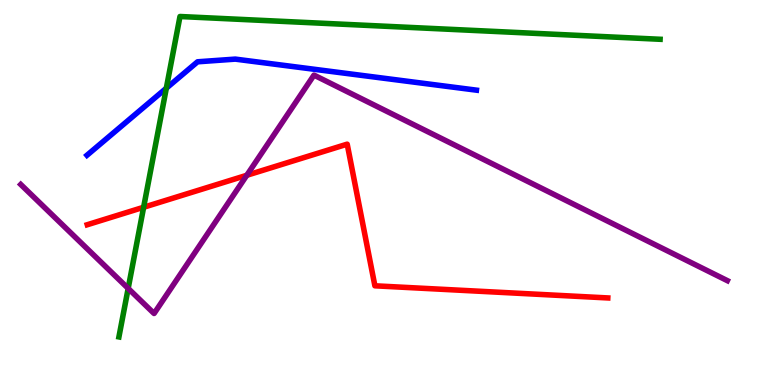[{'lines': ['blue', 'red'], 'intersections': []}, {'lines': ['green', 'red'], 'intersections': [{'x': 1.85, 'y': 4.62}]}, {'lines': ['purple', 'red'], 'intersections': [{'x': 3.18, 'y': 5.45}]}, {'lines': ['blue', 'green'], 'intersections': [{'x': 2.15, 'y': 7.71}]}, {'lines': ['blue', 'purple'], 'intersections': []}, {'lines': ['green', 'purple'], 'intersections': [{'x': 1.65, 'y': 2.51}]}]